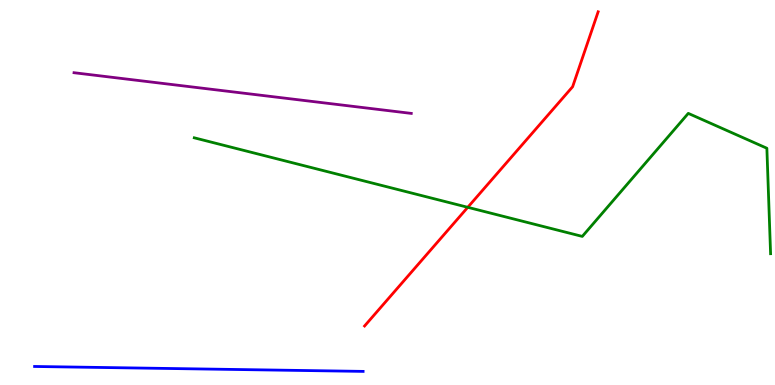[{'lines': ['blue', 'red'], 'intersections': []}, {'lines': ['green', 'red'], 'intersections': [{'x': 6.04, 'y': 4.62}]}, {'lines': ['purple', 'red'], 'intersections': []}, {'lines': ['blue', 'green'], 'intersections': []}, {'lines': ['blue', 'purple'], 'intersections': []}, {'lines': ['green', 'purple'], 'intersections': []}]